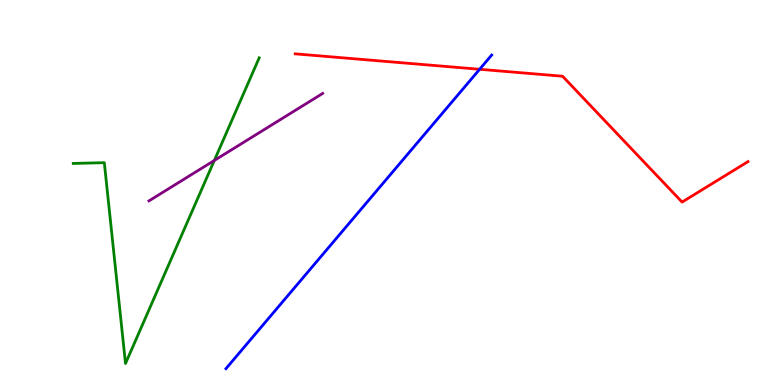[{'lines': ['blue', 'red'], 'intersections': [{'x': 6.19, 'y': 8.2}]}, {'lines': ['green', 'red'], 'intersections': []}, {'lines': ['purple', 'red'], 'intersections': []}, {'lines': ['blue', 'green'], 'intersections': []}, {'lines': ['blue', 'purple'], 'intersections': []}, {'lines': ['green', 'purple'], 'intersections': [{'x': 2.77, 'y': 5.83}]}]